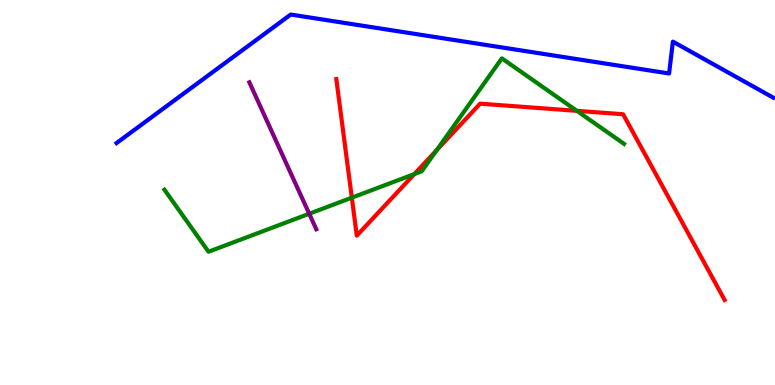[{'lines': ['blue', 'red'], 'intersections': []}, {'lines': ['green', 'red'], 'intersections': [{'x': 4.54, 'y': 4.87}, {'x': 5.35, 'y': 5.48}, {'x': 5.63, 'y': 6.1}, {'x': 7.44, 'y': 7.12}]}, {'lines': ['purple', 'red'], 'intersections': []}, {'lines': ['blue', 'green'], 'intersections': []}, {'lines': ['blue', 'purple'], 'intersections': []}, {'lines': ['green', 'purple'], 'intersections': [{'x': 3.99, 'y': 4.45}]}]